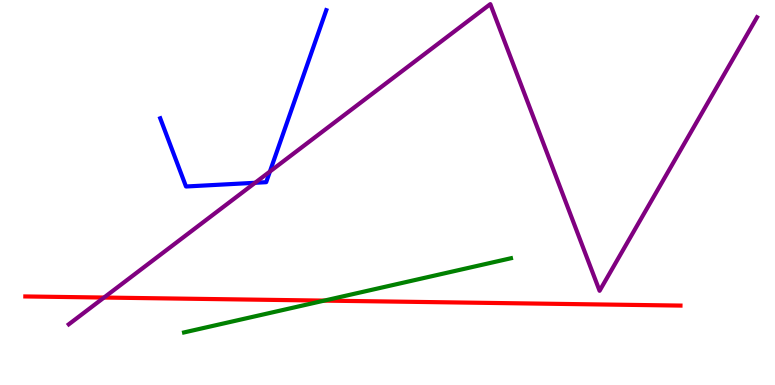[{'lines': ['blue', 'red'], 'intersections': []}, {'lines': ['green', 'red'], 'intersections': [{'x': 4.18, 'y': 2.19}]}, {'lines': ['purple', 'red'], 'intersections': [{'x': 1.34, 'y': 2.27}]}, {'lines': ['blue', 'green'], 'intersections': []}, {'lines': ['blue', 'purple'], 'intersections': [{'x': 3.29, 'y': 5.25}, {'x': 3.48, 'y': 5.54}]}, {'lines': ['green', 'purple'], 'intersections': []}]